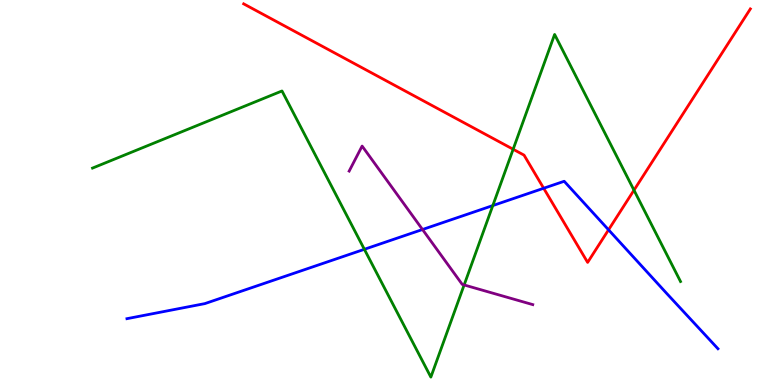[{'lines': ['blue', 'red'], 'intersections': [{'x': 7.02, 'y': 5.11}, {'x': 7.85, 'y': 4.03}]}, {'lines': ['green', 'red'], 'intersections': [{'x': 6.62, 'y': 6.12}, {'x': 8.18, 'y': 5.06}]}, {'lines': ['purple', 'red'], 'intersections': []}, {'lines': ['blue', 'green'], 'intersections': [{'x': 4.7, 'y': 3.52}, {'x': 6.36, 'y': 4.66}]}, {'lines': ['blue', 'purple'], 'intersections': [{'x': 5.45, 'y': 4.04}]}, {'lines': ['green', 'purple'], 'intersections': [{'x': 5.99, 'y': 2.6}]}]